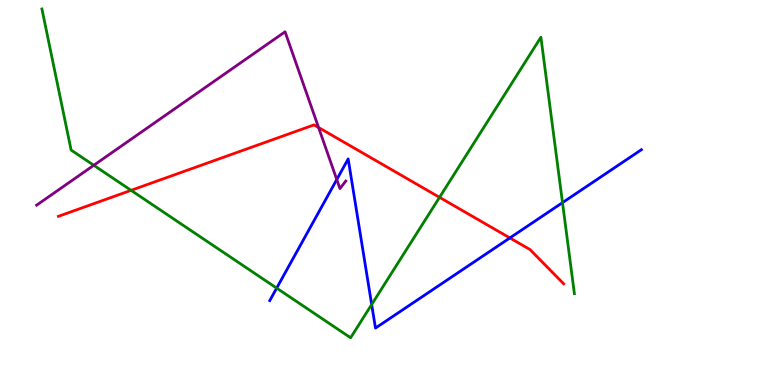[{'lines': ['blue', 'red'], 'intersections': [{'x': 6.58, 'y': 3.82}]}, {'lines': ['green', 'red'], 'intersections': [{'x': 1.69, 'y': 5.06}, {'x': 5.67, 'y': 4.87}]}, {'lines': ['purple', 'red'], 'intersections': [{'x': 4.11, 'y': 6.69}]}, {'lines': ['blue', 'green'], 'intersections': [{'x': 3.57, 'y': 2.52}, {'x': 4.8, 'y': 2.09}, {'x': 7.26, 'y': 4.74}]}, {'lines': ['blue', 'purple'], 'intersections': [{'x': 4.35, 'y': 5.34}]}, {'lines': ['green', 'purple'], 'intersections': [{'x': 1.21, 'y': 5.71}]}]